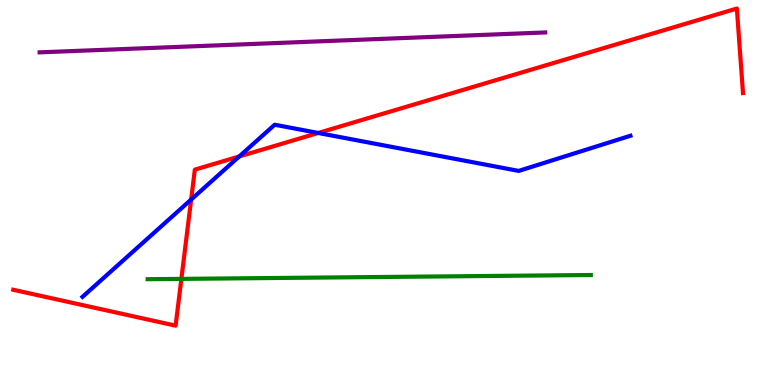[{'lines': ['blue', 'red'], 'intersections': [{'x': 2.47, 'y': 4.82}, {'x': 3.09, 'y': 5.94}, {'x': 4.11, 'y': 6.55}]}, {'lines': ['green', 'red'], 'intersections': [{'x': 2.34, 'y': 2.76}]}, {'lines': ['purple', 'red'], 'intersections': []}, {'lines': ['blue', 'green'], 'intersections': []}, {'lines': ['blue', 'purple'], 'intersections': []}, {'lines': ['green', 'purple'], 'intersections': []}]